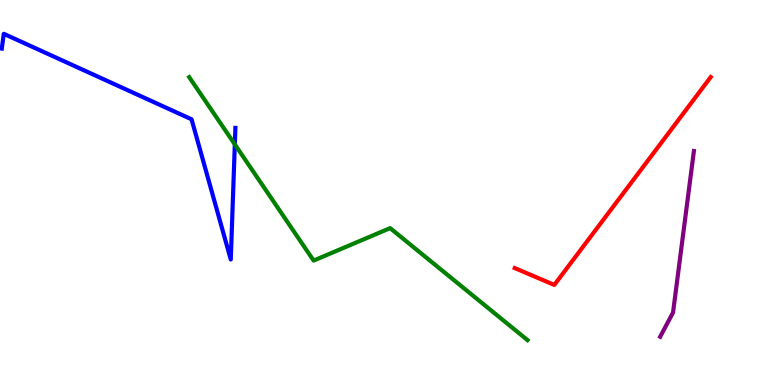[{'lines': ['blue', 'red'], 'intersections': []}, {'lines': ['green', 'red'], 'intersections': []}, {'lines': ['purple', 'red'], 'intersections': []}, {'lines': ['blue', 'green'], 'intersections': [{'x': 3.03, 'y': 6.25}]}, {'lines': ['blue', 'purple'], 'intersections': []}, {'lines': ['green', 'purple'], 'intersections': []}]